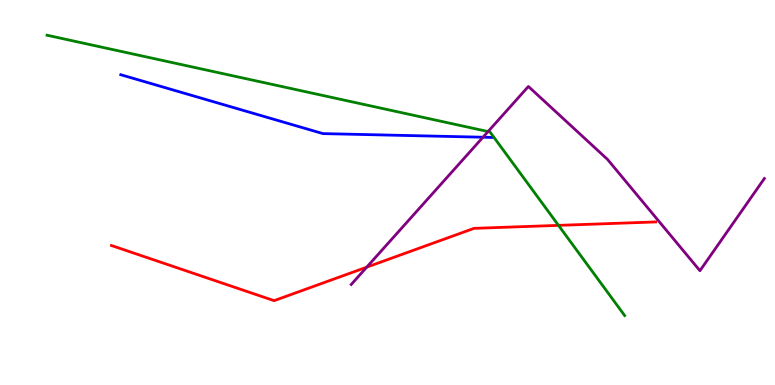[{'lines': ['blue', 'red'], 'intersections': []}, {'lines': ['green', 'red'], 'intersections': [{'x': 7.21, 'y': 4.15}]}, {'lines': ['purple', 'red'], 'intersections': [{'x': 4.73, 'y': 3.06}]}, {'lines': ['blue', 'green'], 'intersections': []}, {'lines': ['blue', 'purple'], 'intersections': [{'x': 6.23, 'y': 6.44}]}, {'lines': ['green', 'purple'], 'intersections': [{'x': 6.3, 'y': 6.58}]}]